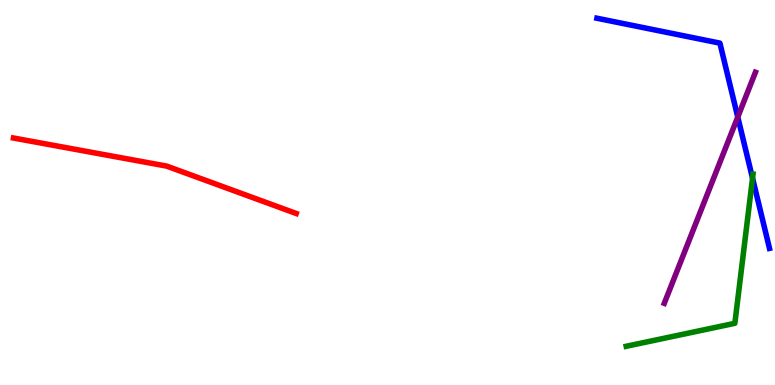[{'lines': ['blue', 'red'], 'intersections': []}, {'lines': ['green', 'red'], 'intersections': []}, {'lines': ['purple', 'red'], 'intersections': []}, {'lines': ['blue', 'green'], 'intersections': [{'x': 9.71, 'y': 5.37}]}, {'lines': ['blue', 'purple'], 'intersections': [{'x': 9.52, 'y': 6.96}]}, {'lines': ['green', 'purple'], 'intersections': []}]